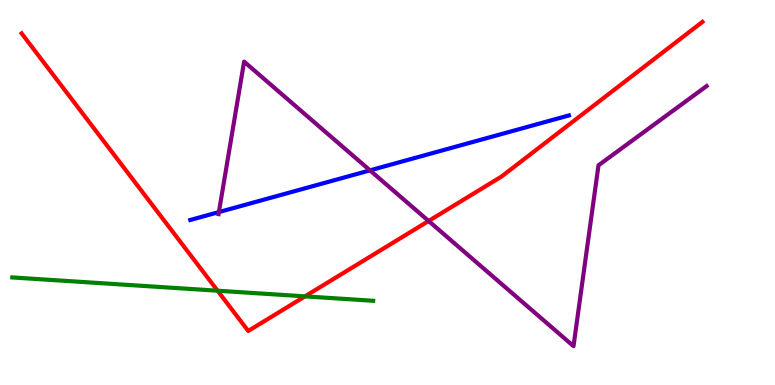[{'lines': ['blue', 'red'], 'intersections': []}, {'lines': ['green', 'red'], 'intersections': [{'x': 2.81, 'y': 2.45}, {'x': 3.94, 'y': 2.3}]}, {'lines': ['purple', 'red'], 'intersections': [{'x': 5.53, 'y': 4.26}]}, {'lines': ['blue', 'green'], 'intersections': []}, {'lines': ['blue', 'purple'], 'intersections': [{'x': 2.82, 'y': 4.49}, {'x': 4.77, 'y': 5.58}]}, {'lines': ['green', 'purple'], 'intersections': []}]